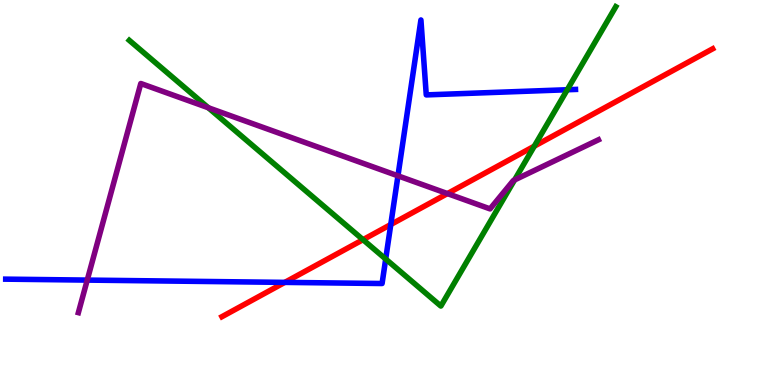[{'lines': ['blue', 'red'], 'intersections': [{'x': 3.67, 'y': 2.67}, {'x': 5.04, 'y': 4.17}]}, {'lines': ['green', 'red'], 'intersections': [{'x': 4.68, 'y': 3.77}, {'x': 6.89, 'y': 6.2}]}, {'lines': ['purple', 'red'], 'intersections': [{'x': 5.77, 'y': 4.97}]}, {'lines': ['blue', 'green'], 'intersections': [{'x': 4.98, 'y': 3.27}, {'x': 7.32, 'y': 7.67}]}, {'lines': ['blue', 'purple'], 'intersections': [{'x': 1.13, 'y': 2.72}, {'x': 5.13, 'y': 5.43}]}, {'lines': ['green', 'purple'], 'intersections': [{'x': 2.69, 'y': 7.2}, {'x': 6.64, 'y': 5.33}]}]